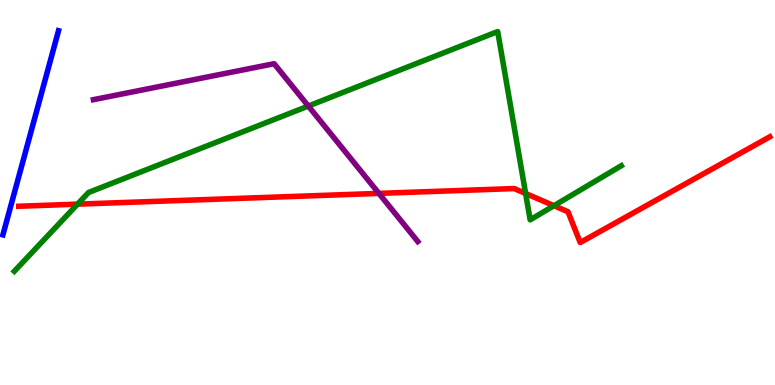[{'lines': ['blue', 'red'], 'intersections': []}, {'lines': ['green', 'red'], 'intersections': [{'x': 1.0, 'y': 4.7}, {'x': 6.78, 'y': 4.97}, {'x': 7.15, 'y': 4.66}]}, {'lines': ['purple', 'red'], 'intersections': [{'x': 4.89, 'y': 4.98}]}, {'lines': ['blue', 'green'], 'intersections': []}, {'lines': ['blue', 'purple'], 'intersections': []}, {'lines': ['green', 'purple'], 'intersections': [{'x': 3.98, 'y': 7.25}]}]